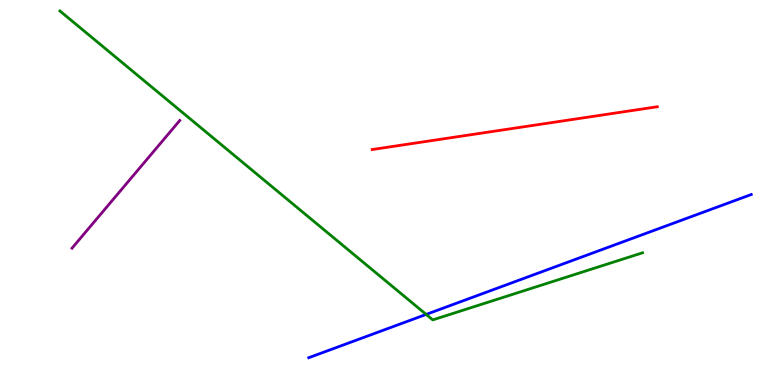[{'lines': ['blue', 'red'], 'intersections': []}, {'lines': ['green', 'red'], 'intersections': []}, {'lines': ['purple', 'red'], 'intersections': []}, {'lines': ['blue', 'green'], 'intersections': [{'x': 5.5, 'y': 1.83}]}, {'lines': ['blue', 'purple'], 'intersections': []}, {'lines': ['green', 'purple'], 'intersections': []}]